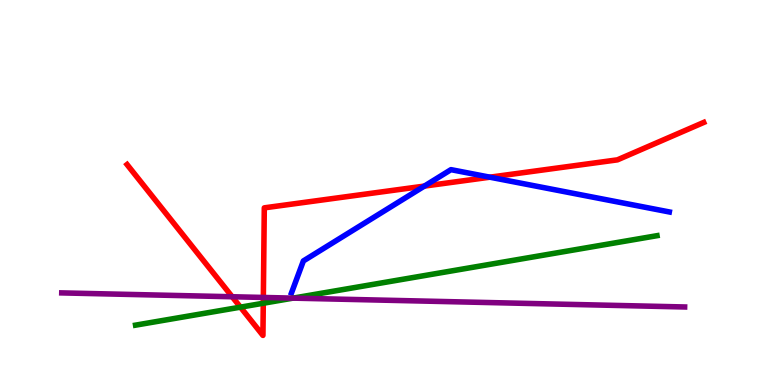[{'lines': ['blue', 'red'], 'intersections': [{'x': 5.48, 'y': 5.17}, {'x': 6.32, 'y': 5.4}]}, {'lines': ['green', 'red'], 'intersections': [{'x': 3.1, 'y': 2.02}, {'x': 3.4, 'y': 2.12}]}, {'lines': ['purple', 'red'], 'intersections': [{'x': 3.0, 'y': 2.29}, {'x': 3.4, 'y': 2.27}]}, {'lines': ['blue', 'green'], 'intersections': []}, {'lines': ['blue', 'purple'], 'intersections': []}, {'lines': ['green', 'purple'], 'intersections': [{'x': 3.78, 'y': 2.26}]}]